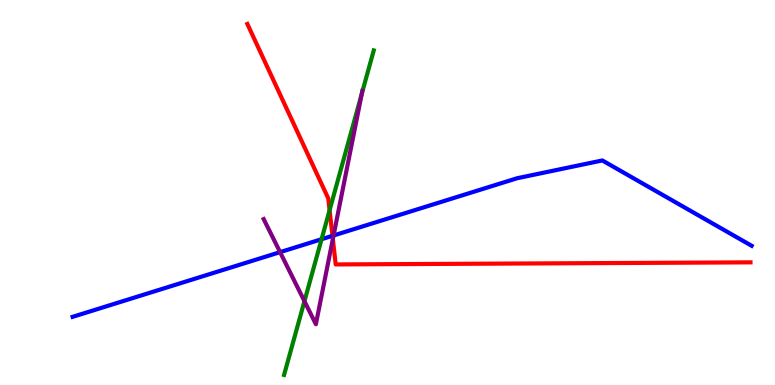[{'lines': ['blue', 'red'], 'intersections': [{'x': 4.29, 'y': 3.88}]}, {'lines': ['green', 'red'], 'intersections': [{'x': 4.25, 'y': 4.54}]}, {'lines': ['purple', 'red'], 'intersections': [{'x': 4.29, 'y': 3.79}]}, {'lines': ['blue', 'green'], 'intersections': [{'x': 4.15, 'y': 3.79}]}, {'lines': ['blue', 'purple'], 'intersections': [{'x': 3.61, 'y': 3.45}, {'x': 4.3, 'y': 3.88}]}, {'lines': ['green', 'purple'], 'intersections': [{'x': 3.93, 'y': 2.18}, {'x': 4.67, 'y': 7.57}]}]